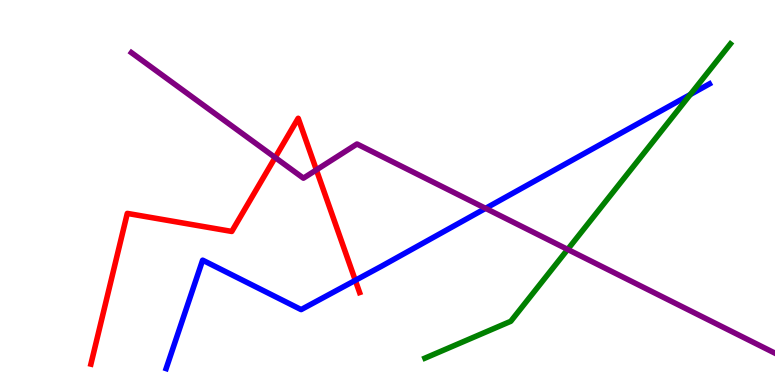[{'lines': ['blue', 'red'], 'intersections': [{'x': 4.58, 'y': 2.72}]}, {'lines': ['green', 'red'], 'intersections': []}, {'lines': ['purple', 'red'], 'intersections': [{'x': 3.55, 'y': 5.91}, {'x': 4.08, 'y': 5.59}]}, {'lines': ['blue', 'green'], 'intersections': [{'x': 8.91, 'y': 7.54}]}, {'lines': ['blue', 'purple'], 'intersections': [{'x': 6.27, 'y': 4.59}]}, {'lines': ['green', 'purple'], 'intersections': [{'x': 7.32, 'y': 3.52}]}]